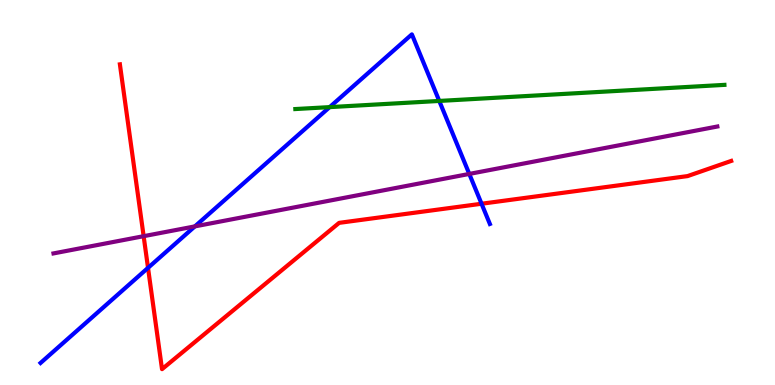[{'lines': ['blue', 'red'], 'intersections': [{'x': 1.91, 'y': 3.04}, {'x': 6.21, 'y': 4.71}]}, {'lines': ['green', 'red'], 'intersections': []}, {'lines': ['purple', 'red'], 'intersections': [{'x': 1.85, 'y': 3.87}]}, {'lines': ['blue', 'green'], 'intersections': [{'x': 4.25, 'y': 7.22}, {'x': 5.67, 'y': 7.38}]}, {'lines': ['blue', 'purple'], 'intersections': [{'x': 2.51, 'y': 4.12}, {'x': 6.06, 'y': 5.48}]}, {'lines': ['green', 'purple'], 'intersections': []}]